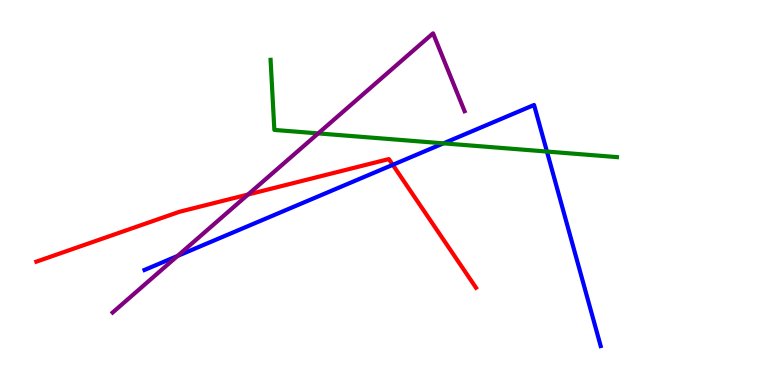[{'lines': ['blue', 'red'], 'intersections': [{'x': 5.07, 'y': 5.72}]}, {'lines': ['green', 'red'], 'intersections': []}, {'lines': ['purple', 'red'], 'intersections': [{'x': 3.2, 'y': 4.95}]}, {'lines': ['blue', 'green'], 'intersections': [{'x': 5.72, 'y': 6.28}, {'x': 7.06, 'y': 6.06}]}, {'lines': ['blue', 'purple'], 'intersections': [{'x': 2.29, 'y': 3.35}]}, {'lines': ['green', 'purple'], 'intersections': [{'x': 4.11, 'y': 6.54}]}]